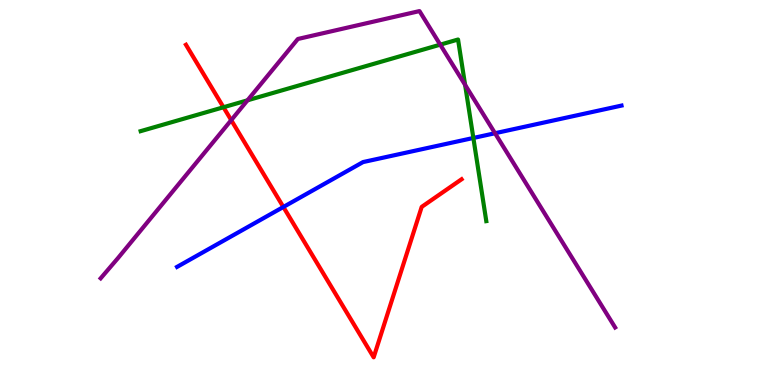[{'lines': ['blue', 'red'], 'intersections': [{'x': 3.66, 'y': 4.62}]}, {'lines': ['green', 'red'], 'intersections': [{'x': 2.88, 'y': 7.21}]}, {'lines': ['purple', 'red'], 'intersections': [{'x': 2.98, 'y': 6.88}]}, {'lines': ['blue', 'green'], 'intersections': [{'x': 6.11, 'y': 6.42}]}, {'lines': ['blue', 'purple'], 'intersections': [{'x': 6.39, 'y': 6.54}]}, {'lines': ['green', 'purple'], 'intersections': [{'x': 3.19, 'y': 7.39}, {'x': 5.68, 'y': 8.84}, {'x': 6.0, 'y': 7.8}]}]